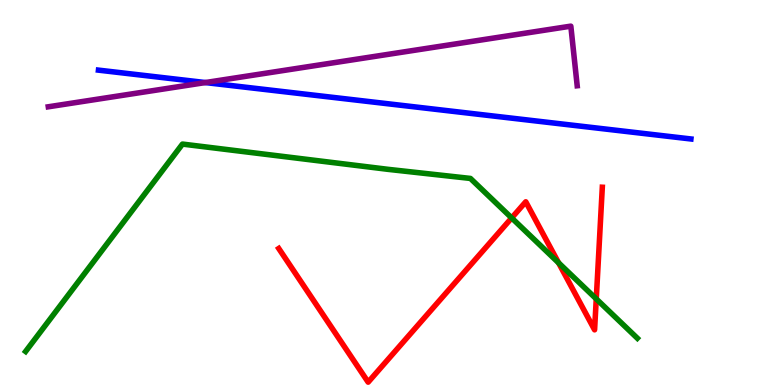[{'lines': ['blue', 'red'], 'intersections': []}, {'lines': ['green', 'red'], 'intersections': [{'x': 6.6, 'y': 4.34}, {'x': 7.21, 'y': 3.17}, {'x': 7.69, 'y': 2.24}]}, {'lines': ['purple', 'red'], 'intersections': []}, {'lines': ['blue', 'green'], 'intersections': []}, {'lines': ['blue', 'purple'], 'intersections': [{'x': 2.65, 'y': 7.86}]}, {'lines': ['green', 'purple'], 'intersections': []}]